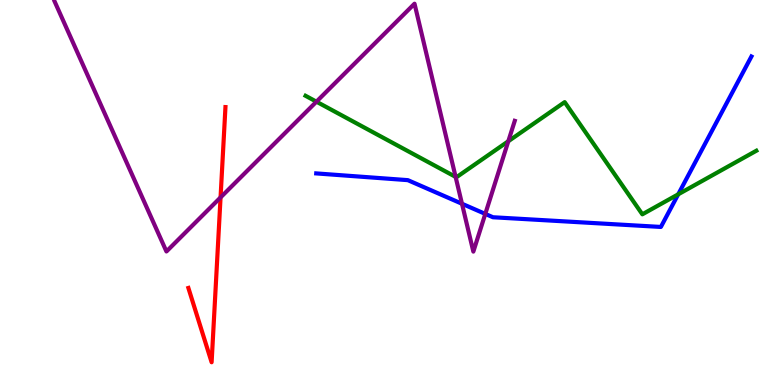[{'lines': ['blue', 'red'], 'intersections': []}, {'lines': ['green', 'red'], 'intersections': []}, {'lines': ['purple', 'red'], 'intersections': [{'x': 2.85, 'y': 4.87}]}, {'lines': ['blue', 'green'], 'intersections': [{'x': 8.75, 'y': 4.95}]}, {'lines': ['blue', 'purple'], 'intersections': [{'x': 5.96, 'y': 4.71}, {'x': 6.26, 'y': 4.44}]}, {'lines': ['green', 'purple'], 'intersections': [{'x': 4.08, 'y': 7.36}, {'x': 5.88, 'y': 5.41}, {'x': 6.56, 'y': 6.33}]}]